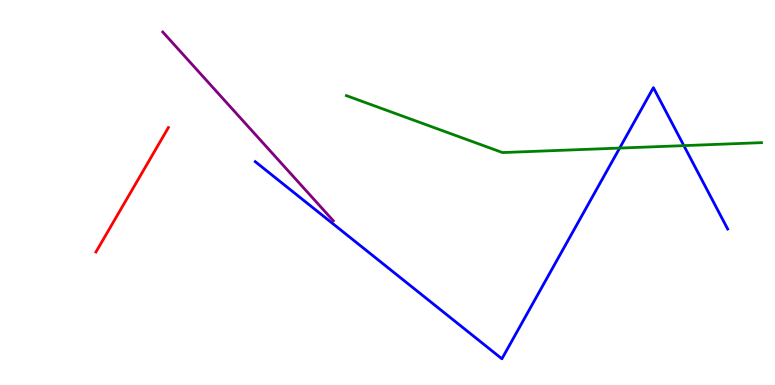[{'lines': ['blue', 'red'], 'intersections': []}, {'lines': ['green', 'red'], 'intersections': []}, {'lines': ['purple', 'red'], 'intersections': []}, {'lines': ['blue', 'green'], 'intersections': [{'x': 8.0, 'y': 6.15}, {'x': 8.82, 'y': 6.22}]}, {'lines': ['blue', 'purple'], 'intersections': []}, {'lines': ['green', 'purple'], 'intersections': []}]